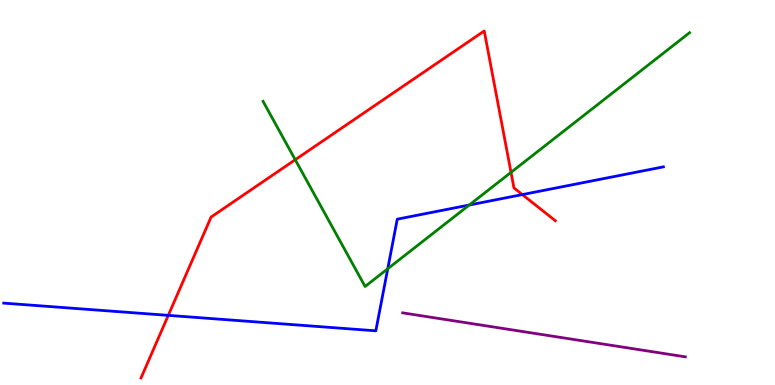[{'lines': ['blue', 'red'], 'intersections': [{'x': 2.17, 'y': 1.81}, {'x': 6.74, 'y': 4.95}]}, {'lines': ['green', 'red'], 'intersections': [{'x': 3.81, 'y': 5.85}, {'x': 6.59, 'y': 5.52}]}, {'lines': ['purple', 'red'], 'intersections': []}, {'lines': ['blue', 'green'], 'intersections': [{'x': 5.0, 'y': 3.02}, {'x': 6.05, 'y': 4.67}]}, {'lines': ['blue', 'purple'], 'intersections': []}, {'lines': ['green', 'purple'], 'intersections': []}]